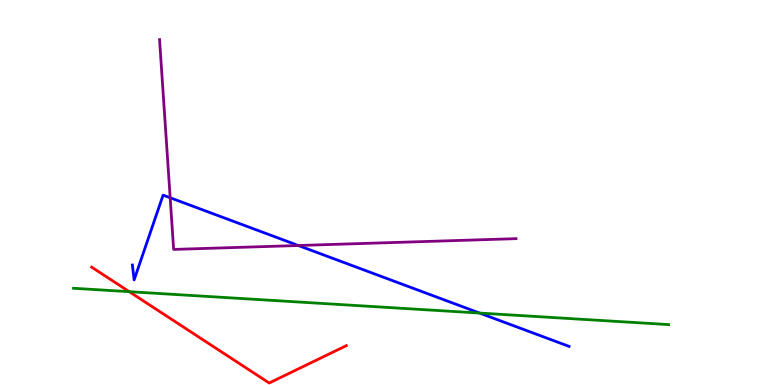[{'lines': ['blue', 'red'], 'intersections': []}, {'lines': ['green', 'red'], 'intersections': [{'x': 1.67, 'y': 2.42}]}, {'lines': ['purple', 'red'], 'intersections': []}, {'lines': ['blue', 'green'], 'intersections': [{'x': 6.19, 'y': 1.87}]}, {'lines': ['blue', 'purple'], 'intersections': [{'x': 2.2, 'y': 4.86}, {'x': 3.85, 'y': 3.62}]}, {'lines': ['green', 'purple'], 'intersections': []}]